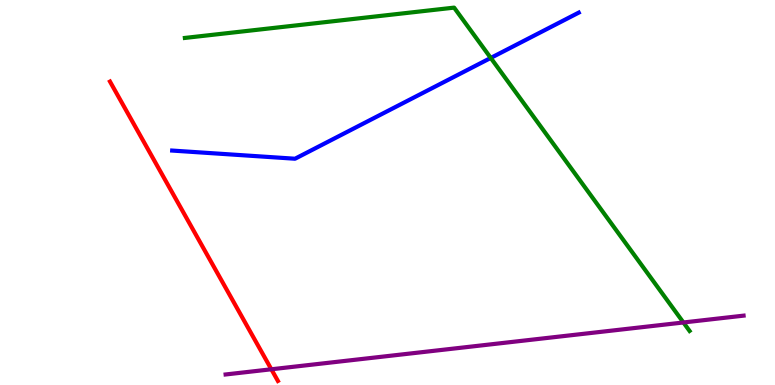[{'lines': ['blue', 'red'], 'intersections': []}, {'lines': ['green', 'red'], 'intersections': []}, {'lines': ['purple', 'red'], 'intersections': [{'x': 3.5, 'y': 0.408}]}, {'lines': ['blue', 'green'], 'intersections': [{'x': 6.33, 'y': 8.5}]}, {'lines': ['blue', 'purple'], 'intersections': []}, {'lines': ['green', 'purple'], 'intersections': [{'x': 8.82, 'y': 1.62}]}]